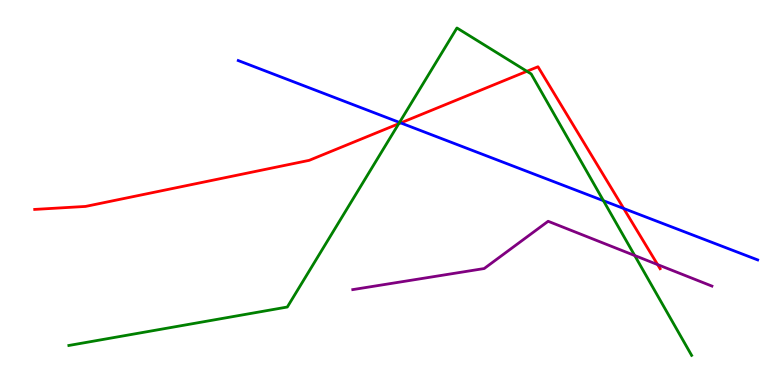[{'lines': ['blue', 'red'], 'intersections': [{'x': 5.17, 'y': 6.81}, {'x': 8.05, 'y': 4.58}]}, {'lines': ['green', 'red'], 'intersections': [{'x': 5.15, 'y': 6.79}, {'x': 6.8, 'y': 8.15}]}, {'lines': ['purple', 'red'], 'intersections': [{'x': 8.49, 'y': 3.13}]}, {'lines': ['blue', 'green'], 'intersections': [{'x': 5.15, 'y': 6.82}, {'x': 7.79, 'y': 4.79}]}, {'lines': ['blue', 'purple'], 'intersections': []}, {'lines': ['green', 'purple'], 'intersections': [{'x': 8.19, 'y': 3.36}]}]